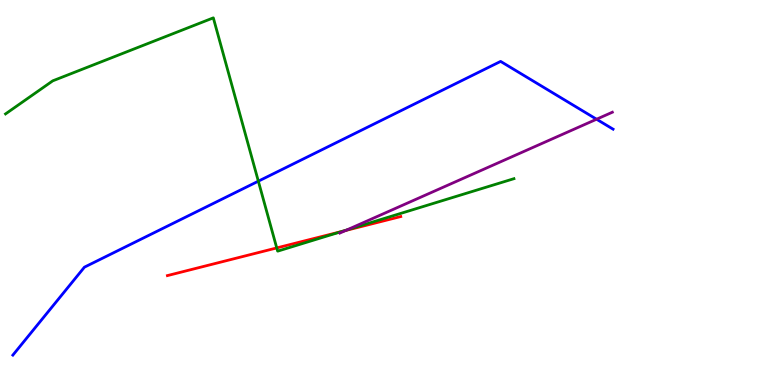[{'lines': ['blue', 'red'], 'intersections': []}, {'lines': ['green', 'red'], 'intersections': [{'x': 3.57, 'y': 3.56}, {'x': 4.41, 'y': 3.99}]}, {'lines': ['purple', 'red'], 'intersections': [{'x': 4.46, 'y': 4.01}]}, {'lines': ['blue', 'green'], 'intersections': [{'x': 3.33, 'y': 5.29}]}, {'lines': ['blue', 'purple'], 'intersections': [{'x': 7.7, 'y': 6.9}]}, {'lines': ['green', 'purple'], 'intersections': [{'x': 4.48, 'y': 4.03}]}]